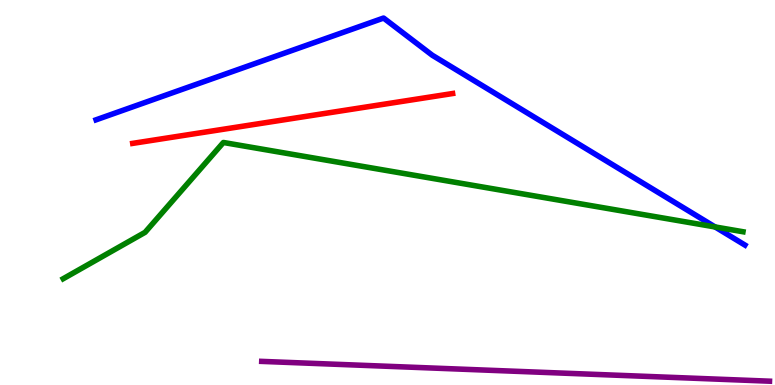[{'lines': ['blue', 'red'], 'intersections': []}, {'lines': ['green', 'red'], 'intersections': []}, {'lines': ['purple', 'red'], 'intersections': []}, {'lines': ['blue', 'green'], 'intersections': [{'x': 9.23, 'y': 4.11}]}, {'lines': ['blue', 'purple'], 'intersections': []}, {'lines': ['green', 'purple'], 'intersections': []}]